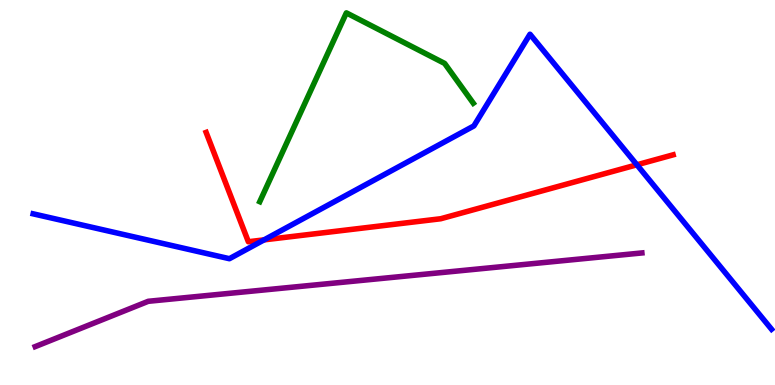[{'lines': ['blue', 'red'], 'intersections': [{'x': 3.41, 'y': 3.77}, {'x': 8.22, 'y': 5.72}]}, {'lines': ['green', 'red'], 'intersections': []}, {'lines': ['purple', 'red'], 'intersections': []}, {'lines': ['blue', 'green'], 'intersections': []}, {'lines': ['blue', 'purple'], 'intersections': []}, {'lines': ['green', 'purple'], 'intersections': []}]